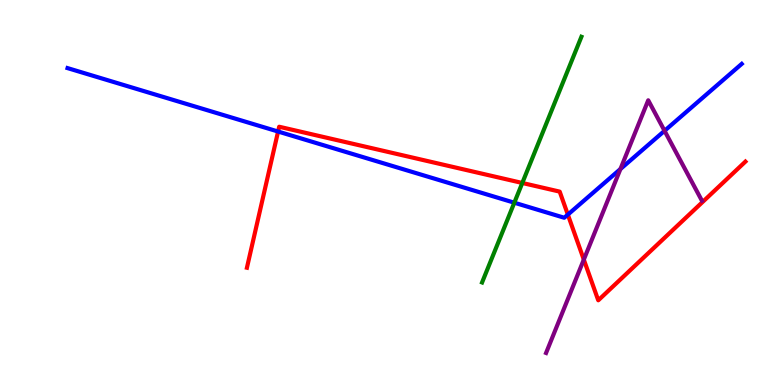[{'lines': ['blue', 'red'], 'intersections': [{'x': 3.59, 'y': 6.58}, {'x': 7.33, 'y': 4.43}]}, {'lines': ['green', 'red'], 'intersections': [{'x': 6.74, 'y': 5.25}]}, {'lines': ['purple', 'red'], 'intersections': [{'x': 7.53, 'y': 3.26}]}, {'lines': ['blue', 'green'], 'intersections': [{'x': 6.64, 'y': 4.73}]}, {'lines': ['blue', 'purple'], 'intersections': [{'x': 8.01, 'y': 5.61}, {'x': 8.57, 'y': 6.6}]}, {'lines': ['green', 'purple'], 'intersections': []}]